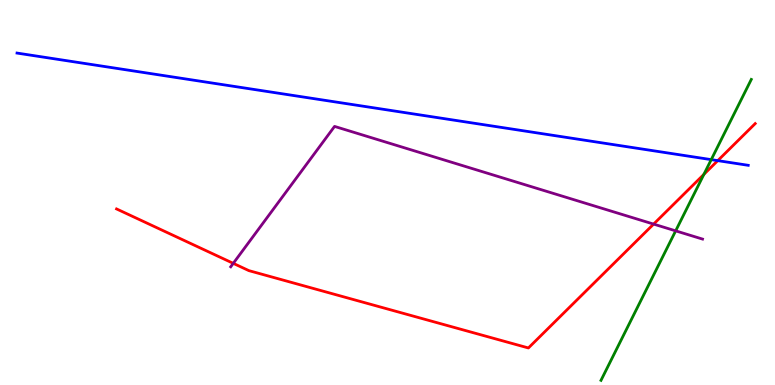[{'lines': ['blue', 'red'], 'intersections': [{'x': 9.26, 'y': 5.83}]}, {'lines': ['green', 'red'], 'intersections': [{'x': 9.08, 'y': 5.47}]}, {'lines': ['purple', 'red'], 'intersections': [{'x': 3.01, 'y': 3.16}, {'x': 8.43, 'y': 4.18}]}, {'lines': ['blue', 'green'], 'intersections': [{'x': 9.18, 'y': 5.85}]}, {'lines': ['blue', 'purple'], 'intersections': []}, {'lines': ['green', 'purple'], 'intersections': [{'x': 8.72, 'y': 4.0}]}]